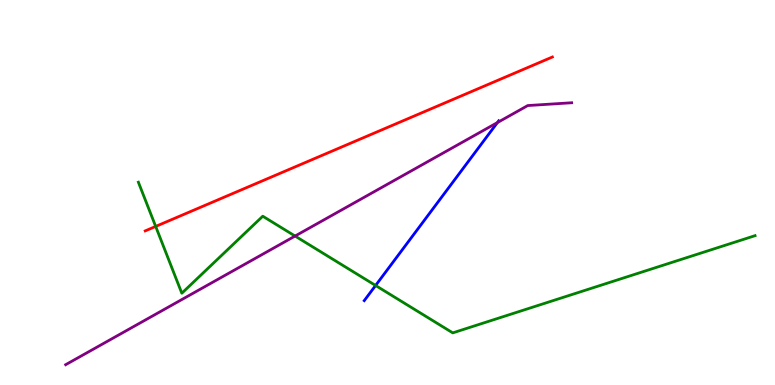[{'lines': ['blue', 'red'], 'intersections': []}, {'lines': ['green', 'red'], 'intersections': [{'x': 2.01, 'y': 4.12}]}, {'lines': ['purple', 'red'], 'intersections': []}, {'lines': ['blue', 'green'], 'intersections': [{'x': 4.85, 'y': 2.58}]}, {'lines': ['blue', 'purple'], 'intersections': [{'x': 6.42, 'y': 6.82}]}, {'lines': ['green', 'purple'], 'intersections': [{'x': 3.81, 'y': 3.87}]}]